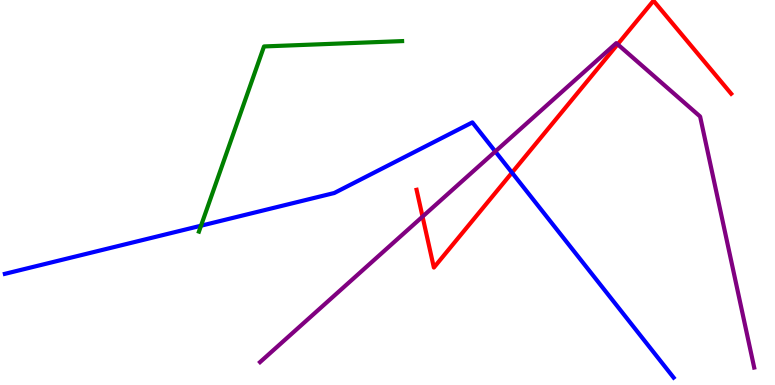[{'lines': ['blue', 'red'], 'intersections': [{'x': 6.61, 'y': 5.52}]}, {'lines': ['green', 'red'], 'intersections': []}, {'lines': ['purple', 'red'], 'intersections': [{'x': 5.45, 'y': 4.37}, {'x': 7.97, 'y': 8.85}]}, {'lines': ['blue', 'green'], 'intersections': [{'x': 2.59, 'y': 4.14}]}, {'lines': ['blue', 'purple'], 'intersections': [{'x': 6.39, 'y': 6.07}]}, {'lines': ['green', 'purple'], 'intersections': []}]